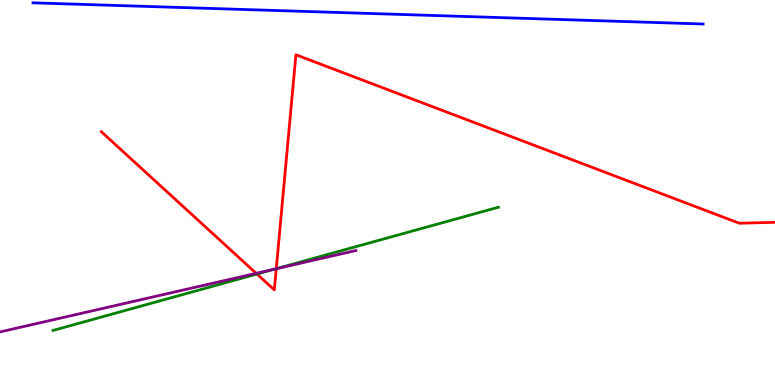[{'lines': ['blue', 'red'], 'intersections': []}, {'lines': ['green', 'red'], 'intersections': [{'x': 3.32, 'y': 2.88}, {'x': 3.56, 'y': 3.02}]}, {'lines': ['purple', 'red'], 'intersections': [{'x': 3.31, 'y': 2.9}, {'x': 3.56, 'y': 3.02}]}, {'lines': ['blue', 'green'], 'intersections': []}, {'lines': ['blue', 'purple'], 'intersections': []}, {'lines': ['green', 'purple'], 'intersections': [{'x': 3.55, 'y': 3.01}]}]